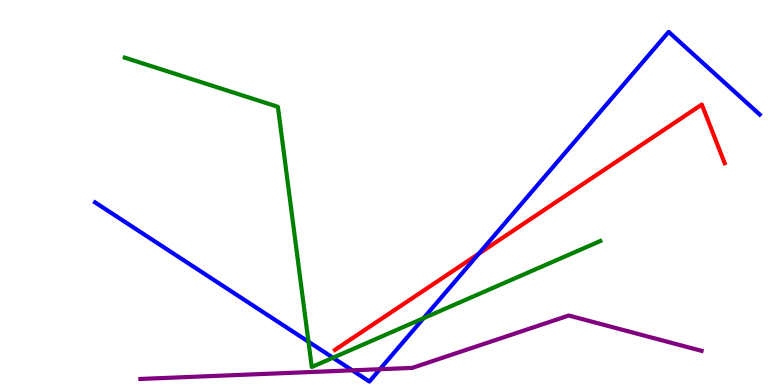[{'lines': ['blue', 'red'], 'intersections': [{'x': 6.18, 'y': 3.41}]}, {'lines': ['green', 'red'], 'intersections': []}, {'lines': ['purple', 'red'], 'intersections': []}, {'lines': ['blue', 'green'], 'intersections': [{'x': 3.98, 'y': 1.12}, {'x': 4.3, 'y': 0.708}, {'x': 5.47, 'y': 1.74}]}, {'lines': ['blue', 'purple'], 'intersections': [{'x': 4.55, 'y': 0.381}, {'x': 4.9, 'y': 0.41}]}, {'lines': ['green', 'purple'], 'intersections': []}]